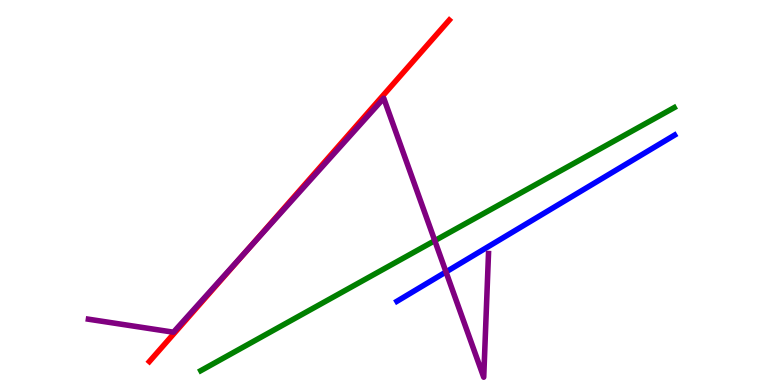[{'lines': ['blue', 'red'], 'intersections': []}, {'lines': ['green', 'red'], 'intersections': []}, {'lines': ['purple', 'red'], 'intersections': [{'x': 3.19, 'y': 3.51}]}, {'lines': ['blue', 'green'], 'intersections': []}, {'lines': ['blue', 'purple'], 'intersections': [{'x': 5.75, 'y': 2.94}]}, {'lines': ['green', 'purple'], 'intersections': [{'x': 5.61, 'y': 3.75}]}]